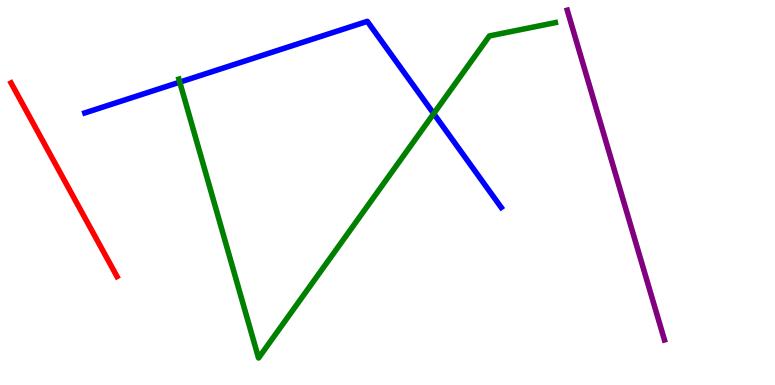[{'lines': ['blue', 'red'], 'intersections': []}, {'lines': ['green', 'red'], 'intersections': []}, {'lines': ['purple', 'red'], 'intersections': []}, {'lines': ['blue', 'green'], 'intersections': [{'x': 2.32, 'y': 7.87}, {'x': 5.6, 'y': 7.05}]}, {'lines': ['blue', 'purple'], 'intersections': []}, {'lines': ['green', 'purple'], 'intersections': []}]